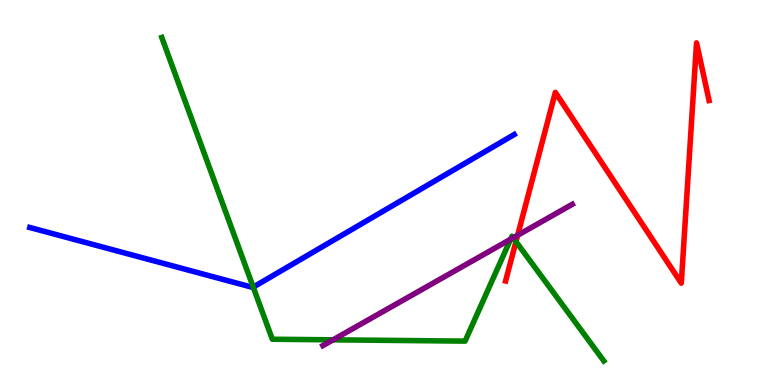[{'lines': ['blue', 'red'], 'intersections': []}, {'lines': ['green', 'red'], 'intersections': [{'x': 6.66, 'y': 3.72}]}, {'lines': ['purple', 'red'], 'intersections': [{'x': 6.68, 'y': 3.89}]}, {'lines': ['blue', 'green'], 'intersections': [{'x': 3.27, 'y': 2.54}]}, {'lines': ['blue', 'purple'], 'intersections': []}, {'lines': ['green', 'purple'], 'intersections': [{'x': 4.3, 'y': 1.17}, {'x': 6.59, 'y': 3.79}, {'x': 6.62, 'y': 3.82}]}]